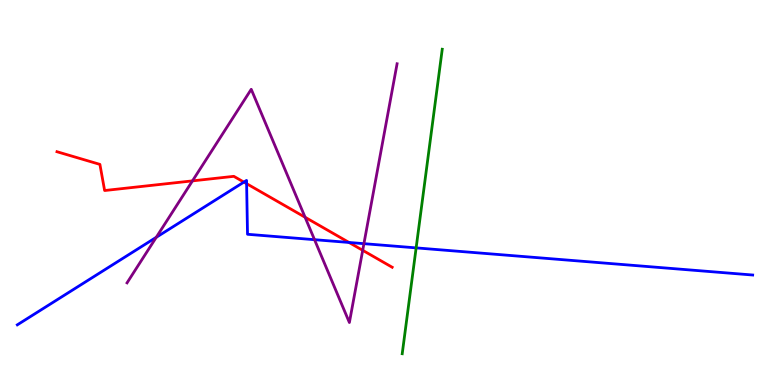[{'lines': ['blue', 'red'], 'intersections': [{'x': 3.15, 'y': 5.27}, {'x': 3.18, 'y': 5.23}, {'x': 4.5, 'y': 3.7}]}, {'lines': ['green', 'red'], 'intersections': []}, {'lines': ['purple', 'red'], 'intersections': [{'x': 2.48, 'y': 5.3}, {'x': 3.94, 'y': 4.36}, {'x': 4.68, 'y': 3.5}]}, {'lines': ['blue', 'green'], 'intersections': [{'x': 5.37, 'y': 3.56}]}, {'lines': ['blue', 'purple'], 'intersections': [{'x': 2.02, 'y': 3.84}, {'x': 4.06, 'y': 3.77}, {'x': 4.7, 'y': 3.67}]}, {'lines': ['green', 'purple'], 'intersections': []}]